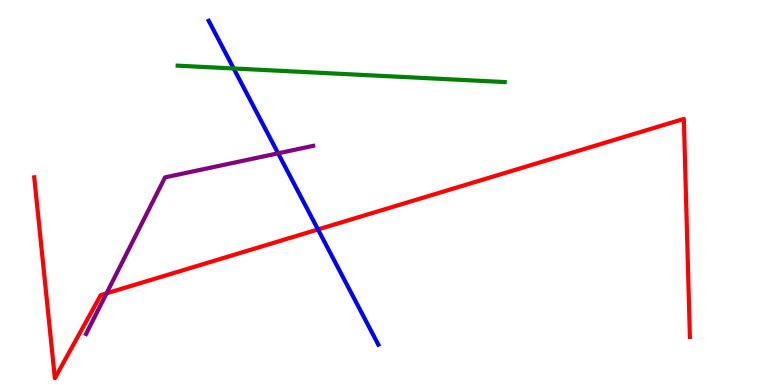[{'lines': ['blue', 'red'], 'intersections': [{'x': 4.1, 'y': 4.04}]}, {'lines': ['green', 'red'], 'intersections': []}, {'lines': ['purple', 'red'], 'intersections': [{'x': 1.37, 'y': 2.38}]}, {'lines': ['blue', 'green'], 'intersections': [{'x': 3.02, 'y': 8.22}]}, {'lines': ['blue', 'purple'], 'intersections': [{'x': 3.59, 'y': 6.02}]}, {'lines': ['green', 'purple'], 'intersections': []}]